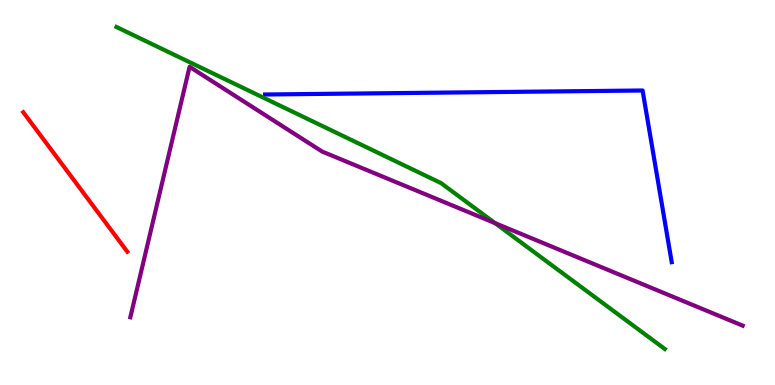[{'lines': ['blue', 'red'], 'intersections': []}, {'lines': ['green', 'red'], 'intersections': []}, {'lines': ['purple', 'red'], 'intersections': []}, {'lines': ['blue', 'green'], 'intersections': []}, {'lines': ['blue', 'purple'], 'intersections': []}, {'lines': ['green', 'purple'], 'intersections': [{'x': 6.39, 'y': 4.2}]}]